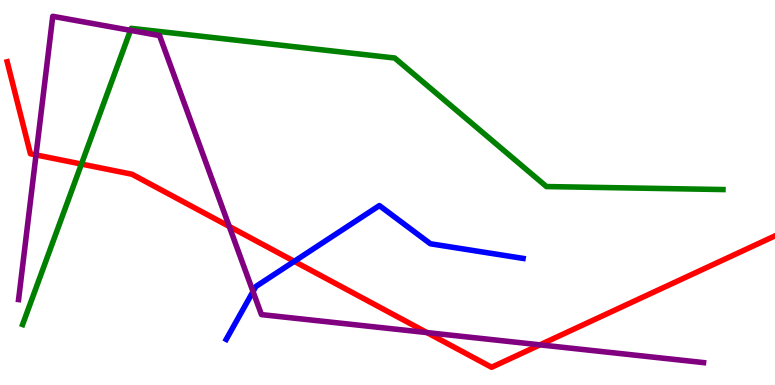[{'lines': ['blue', 'red'], 'intersections': [{'x': 3.8, 'y': 3.21}]}, {'lines': ['green', 'red'], 'intersections': [{'x': 1.05, 'y': 5.74}]}, {'lines': ['purple', 'red'], 'intersections': [{'x': 0.465, 'y': 5.98}, {'x': 2.96, 'y': 4.12}, {'x': 5.51, 'y': 1.36}, {'x': 6.97, 'y': 1.04}]}, {'lines': ['blue', 'green'], 'intersections': []}, {'lines': ['blue', 'purple'], 'intersections': [{'x': 3.26, 'y': 2.43}]}, {'lines': ['green', 'purple'], 'intersections': [{'x': 1.68, 'y': 9.21}]}]